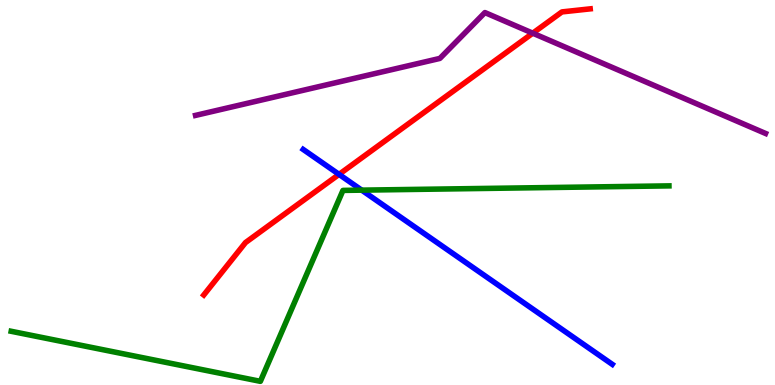[{'lines': ['blue', 'red'], 'intersections': [{'x': 4.37, 'y': 5.47}]}, {'lines': ['green', 'red'], 'intersections': []}, {'lines': ['purple', 'red'], 'intersections': [{'x': 6.87, 'y': 9.14}]}, {'lines': ['blue', 'green'], 'intersections': [{'x': 4.67, 'y': 5.06}]}, {'lines': ['blue', 'purple'], 'intersections': []}, {'lines': ['green', 'purple'], 'intersections': []}]